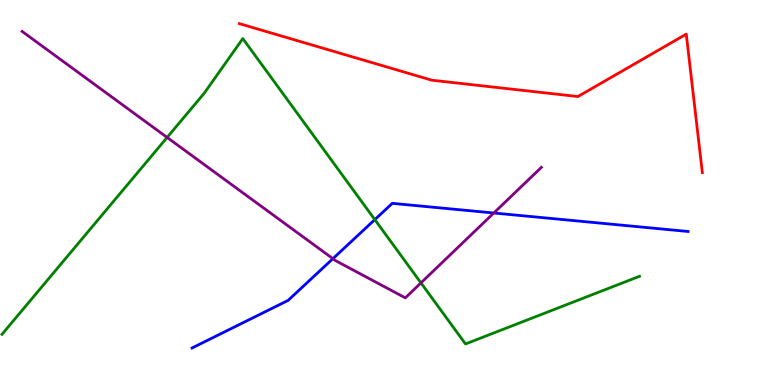[{'lines': ['blue', 'red'], 'intersections': []}, {'lines': ['green', 'red'], 'intersections': []}, {'lines': ['purple', 'red'], 'intersections': []}, {'lines': ['blue', 'green'], 'intersections': [{'x': 4.84, 'y': 4.3}]}, {'lines': ['blue', 'purple'], 'intersections': [{'x': 4.3, 'y': 3.28}, {'x': 6.37, 'y': 4.47}]}, {'lines': ['green', 'purple'], 'intersections': [{'x': 2.16, 'y': 6.43}, {'x': 5.43, 'y': 2.65}]}]